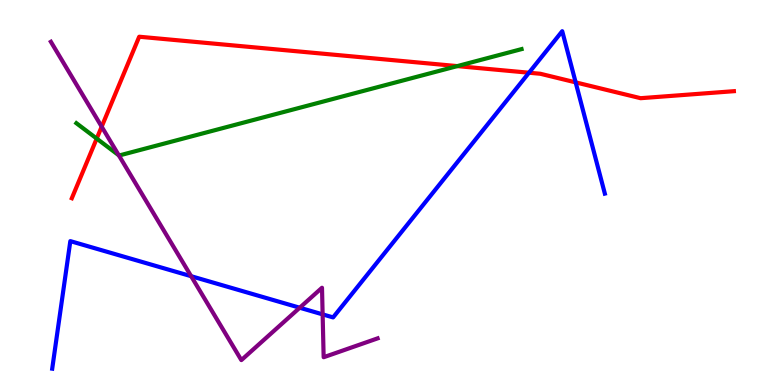[{'lines': ['blue', 'red'], 'intersections': [{'x': 6.83, 'y': 8.11}, {'x': 7.43, 'y': 7.86}]}, {'lines': ['green', 'red'], 'intersections': [{'x': 1.25, 'y': 6.4}, {'x': 5.9, 'y': 8.28}]}, {'lines': ['purple', 'red'], 'intersections': [{'x': 1.31, 'y': 6.71}]}, {'lines': ['blue', 'green'], 'intersections': []}, {'lines': ['blue', 'purple'], 'intersections': [{'x': 2.47, 'y': 2.83}, {'x': 3.87, 'y': 2.01}, {'x': 4.16, 'y': 1.83}]}, {'lines': ['green', 'purple'], 'intersections': [{'x': 1.53, 'y': 5.97}]}]